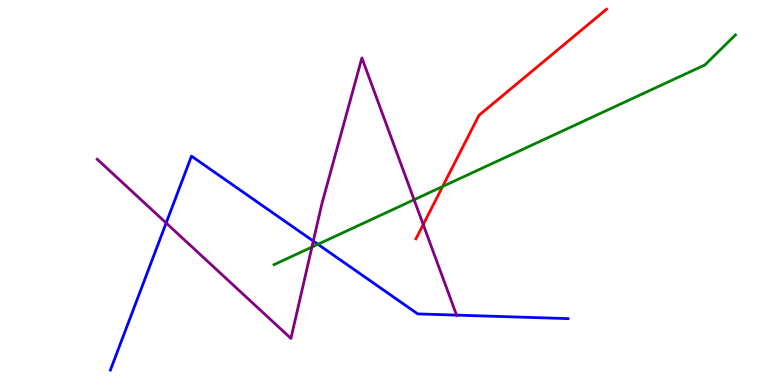[{'lines': ['blue', 'red'], 'intersections': []}, {'lines': ['green', 'red'], 'intersections': [{'x': 5.71, 'y': 5.16}]}, {'lines': ['purple', 'red'], 'intersections': [{'x': 5.46, 'y': 4.17}]}, {'lines': ['blue', 'green'], 'intersections': [{'x': 4.1, 'y': 3.65}]}, {'lines': ['blue', 'purple'], 'intersections': [{'x': 2.14, 'y': 4.21}, {'x': 4.04, 'y': 3.74}, {'x': 5.89, 'y': 1.81}]}, {'lines': ['green', 'purple'], 'intersections': [{'x': 4.02, 'y': 3.58}, {'x': 5.34, 'y': 4.81}]}]